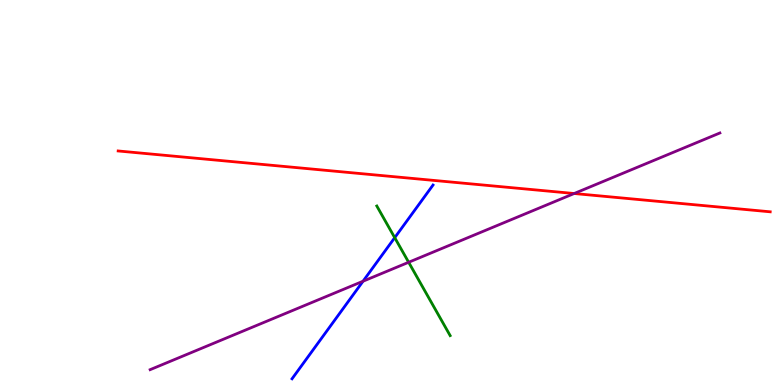[{'lines': ['blue', 'red'], 'intersections': []}, {'lines': ['green', 'red'], 'intersections': []}, {'lines': ['purple', 'red'], 'intersections': [{'x': 7.41, 'y': 4.97}]}, {'lines': ['blue', 'green'], 'intersections': [{'x': 5.09, 'y': 3.83}]}, {'lines': ['blue', 'purple'], 'intersections': [{'x': 4.68, 'y': 2.7}]}, {'lines': ['green', 'purple'], 'intersections': [{'x': 5.27, 'y': 3.19}]}]